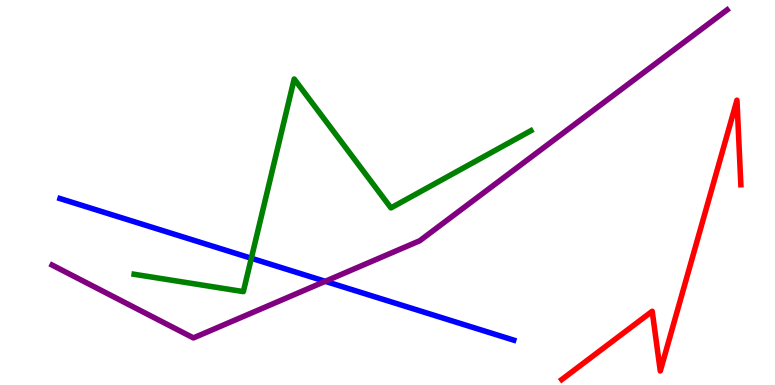[{'lines': ['blue', 'red'], 'intersections': []}, {'lines': ['green', 'red'], 'intersections': []}, {'lines': ['purple', 'red'], 'intersections': []}, {'lines': ['blue', 'green'], 'intersections': [{'x': 3.24, 'y': 3.29}]}, {'lines': ['blue', 'purple'], 'intersections': [{'x': 4.2, 'y': 2.69}]}, {'lines': ['green', 'purple'], 'intersections': []}]